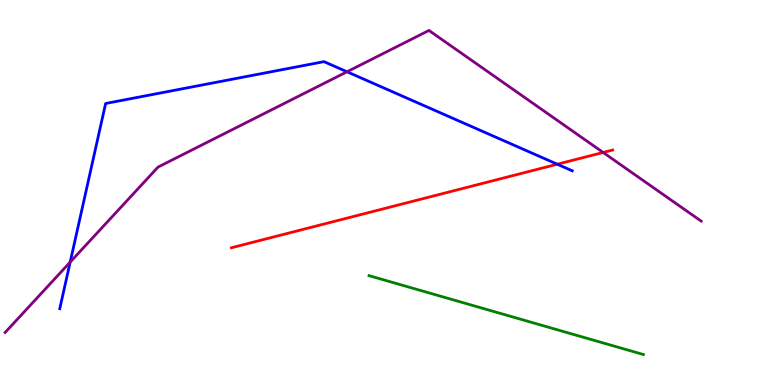[{'lines': ['blue', 'red'], 'intersections': [{'x': 7.19, 'y': 5.73}]}, {'lines': ['green', 'red'], 'intersections': []}, {'lines': ['purple', 'red'], 'intersections': [{'x': 7.78, 'y': 6.04}]}, {'lines': ['blue', 'green'], 'intersections': []}, {'lines': ['blue', 'purple'], 'intersections': [{'x': 0.905, 'y': 3.19}, {'x': 4.48, 'y': 8.14}]}, {'lines': ['green', 'purple'], 'intersections': []}]